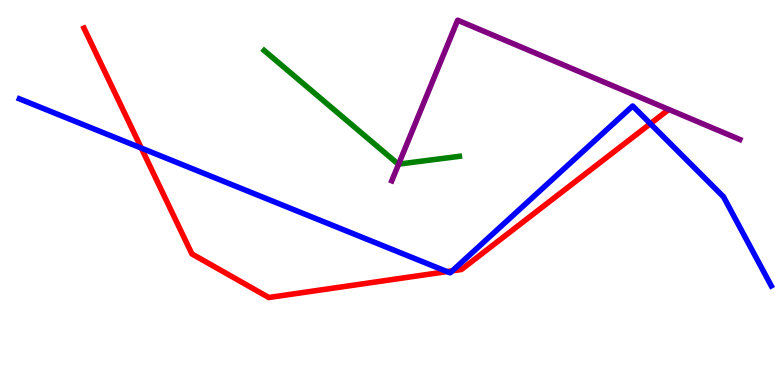[{'lines': ['blue', 'red'], 'intersections': [{'x': 1.82, 'y': 6.15}, {'x': 5.77, 'y': 2.95}, {'x': 5.84, 'y': 2.97}, {'x': 8.39, 'y': 6.79}]}, {'lines': ['green', 'red'], 'intersections': []}, {'lines': ['purple', 'red'], 'intersections': []}, {'lines': ['blue', 'green'], 'intersections': []}, {'lines': ['blue', 'purple'], 'intersections': []}, {'lines': ['green', 'purple'], 'intersections': [{'x': 5.14, 'y': 5.74}]}]